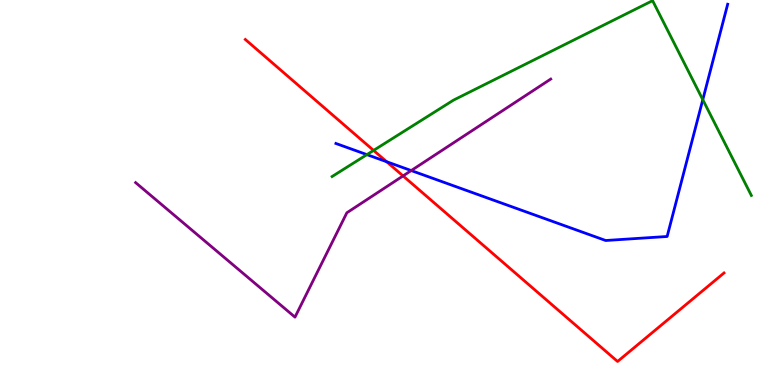[{'lines': ['blue', 'red'], 'intersections': [{'x': 4.99, 'y': 5.8}]}, {'lines': ['green', 'red'], 'intersections': [{'x': 4.82, 'y': 6.09}]}, {'lines': ['purple', 'red'], 'intersections': [{'x': 5.2, 'y': 5.43}]}, {'lines': ['blue', 'green'], 'intersections': [{'x': 4.73, 'y': 5.98}, {'x': 9.07, 'y': 7.41}]}, {'lines': ['blue', 'purple'], 'intersections': [{'x': 5.31, 'y': 5.57}]}, {'lines': ['green', 'purple'], 'intersections': []}]